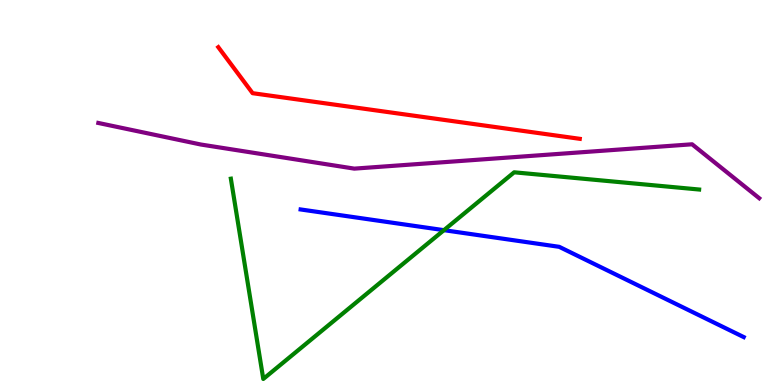[{'lines': ['blue', 'red'], 'intersections': []}, {'lines': ['green', 'red'], 'intersections': []}, {'lines': ['purple', 'red'], 'intersections': []}, {'lines': ['blue', 'green'], 'intersections': [{'x': 5.73, 'y': 4.02}]}, {'lines': ['blue', 'purple'], 'intersections': []}, {'lines': ['green', 'purple'], 'intersections': []}]